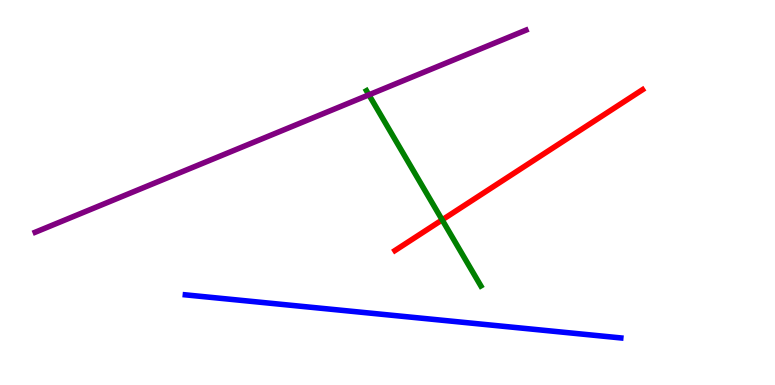[{'lines': ['blue', 'red'], 'intersections': []}, {'lines': ['green', 'red'], 'intersections': [{'x': 5.71, 'y': 4.29}]}, {'lines': ['purple', 'red'], 'intersections': []}, {'lines': ['blue', 'green'], 'intersections': []}, {'lines': ['blue', 'purple'], 'intersections': []}, {'lines': ['green', 'purple'], 'intersections': [{'x': 4.76, 'y': 7.54}]}]